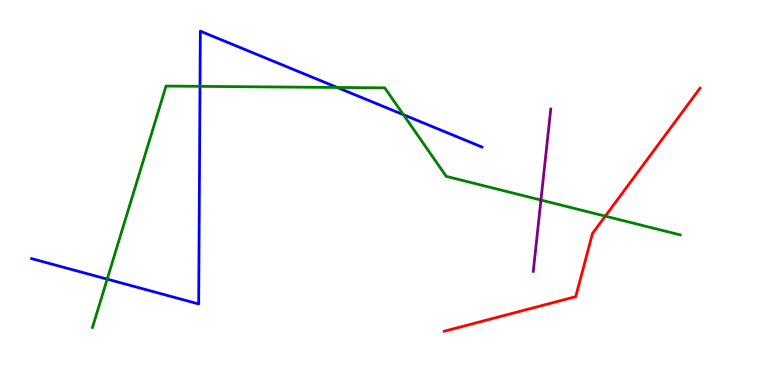[{'lines': ['blue', 'red'], 'intersections': []}, {'lines': ['green', 'red'], 'intersections': [{'x': 7.81, 'y': 4.39}]}, {'lines': ['purple', 'red'], 'intersections': []}, {'lines': ['blue', 'green'], 'intersections': [{'x': 1.38, 'y': 2.75}, {'x': 2.58, 'y': 7.76}, {'x': 4.35, 'y': 7.73}, {'x': 5.21, 'y': 7.02}]}, {'lines': ['blue', 'purple'], 'intersections': []}, {'lines': ['green', 'purple'], 'intersections': [{'x': 6.98, 'y': 4.8}]}]